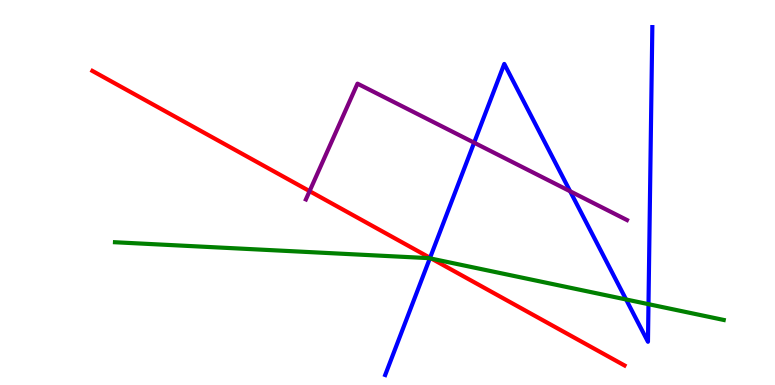[{'lines': ['blue', 'red'], 'intersections': [{'x': 5.55, 'y': 3.3}]}, {'lines': ['green', 'red'], 'intersections': [{'x': 5.57, 'y': 3.28}]}, {'lines': ['purple', 'red'], 'intersections': [{'x': 3.99, 'y': 5.04}]}, {'lines': ['blue', 'green'], 'intersections': [{'x': 5.55, 'y': 3.29}, {'x': 8.08, 'y': 2.22}, {'x': 8.37, 'y': 2.1}]}, {'lines': ['blue', 'purple'], 'intersections': [{'x': 6.12, 'y': 6.29}, {'x': 7.36, 'y': 5.03}]}, {'lines': ['green', 'purple'], 'intersections': []}]